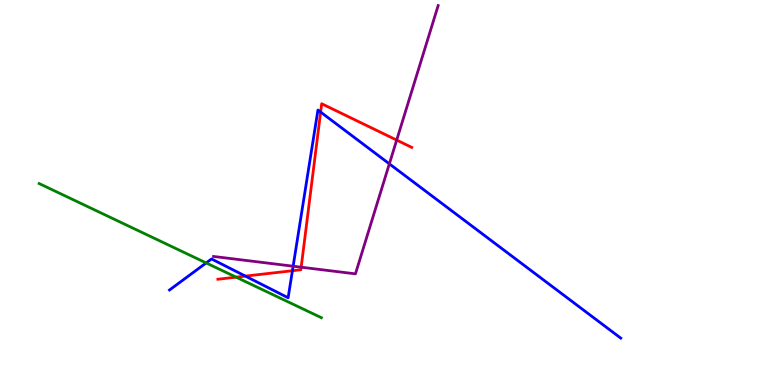[{'lines': ['blue', 'red'], 'intersections': [{'x': 3.17, 'y': 2.83}, {'x': 3.77, 'y': 2.97}, {'x': 4.14, 'y': 7.09}]}, {'lines': ['green', 'red'], 'intersections': [{'x': 3.05, 'y': 2.8}]}, {'lines': ['purple', 'red'], 'intersections': [{'x': 3.89, 'y': 3.06}, {'x': 5.12, 'y': 6.36}]}, {'lines': ['blue', 'green'], 'intersections': [{'x': 2.66, 'y': 3.17}]}, {'lines': ['blue', 'purple'], 'intersections': [{'x': 3.78, 'y': 3.09}, {'x': 5.02, 'y': 5.74}]}, {'lines': ['green', 'purple'], 'intersections': []}]